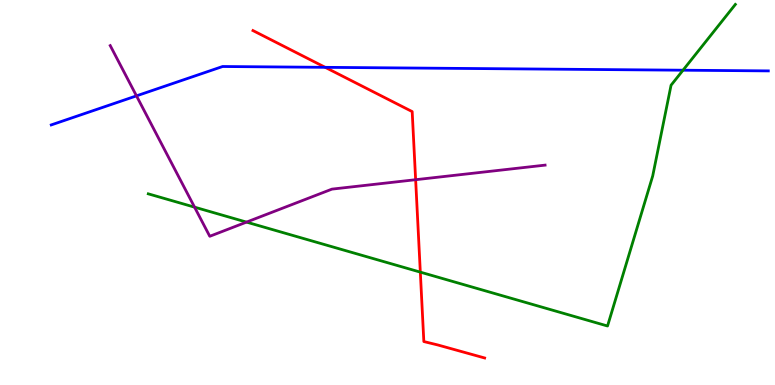[{'lines': ['blue', 'red'], 'intersections': [{'x': 4.2, 'y': 8.25}]}, {'lines': ['green', 'red'], 'intersections': [{'x': 5.42, 'y': 2.93}]}, {'lines': ['purple', 'red'], 'intersections': [{'x': 5.36, 'y': 5.33}]}, {'lines': ['blue', 'green'], 'intersections': [{'x': 8.81, 'y': 8.18}]}, {'lines': ['blue', 'purple'], 'intersections': [{'x': 1.76, 'y': 7.51}]}, {'lines': ['green', 'purple'], 'intersections': [{'x': 2.51, 'y': 4.62}, {'x': 3.18, 'y': 4.23}]}]